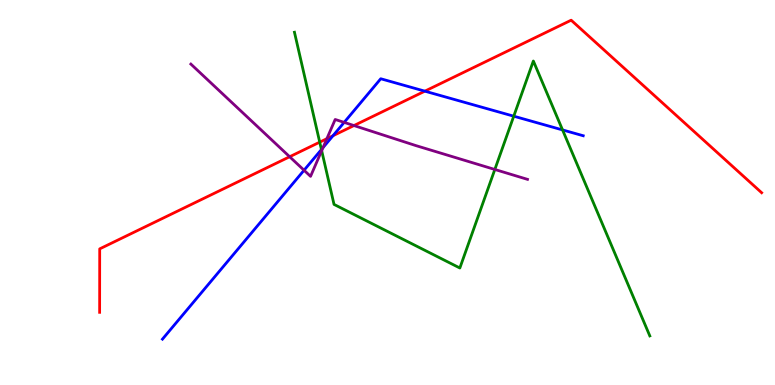[{'lines': ['blue', 'red'], 'intersections': [{'x': 4.3, 'y': 6.47}, {'x': 5.48, 'y': 7.63}]}, {'lines': ['green', 'red'], 'intersections': [{'x': 4.13, 'y': 6.31}]}, {'lines': ['purple', 'red'], 'intersections': [{'x': 3.74, 'y': 5.93}, {'x': 4.22, 'y': 6.4}, {'x': 4.57, 'y': 6.74}]}, {'lines': ['blue', 'green'], 'intersections': [{'x': 4.15, 'y': 6.12}, {'x': 6.63, 'y': 6.98}, {'x': 7.26, 'y': 6.63}]}, {'lines': ['blue', 'purple'], 'intersections': [{'x': 3.92, 'y': 5.58}, {'x': 4.17, 'y': 6.16}, {'x': 4.44, 'y': 6.82}]}, {'lines': ['green', 'purple'], 'intersections': [{'x': 4.15, 'y': 6.09}, {'x': 6.38, 'y': 5.6}]}]